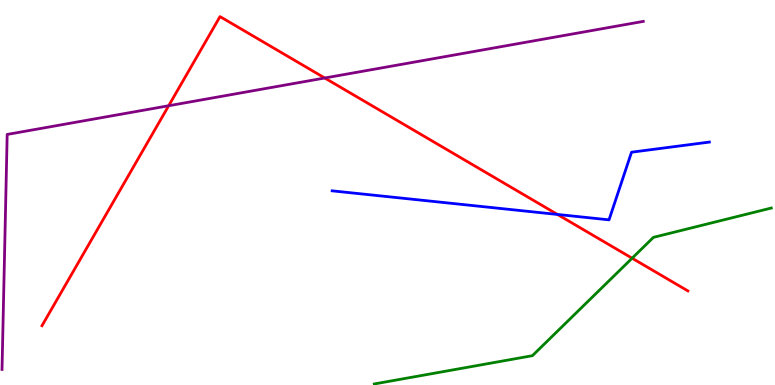[{'lines': ['blue', 'red'], 'intersections': [{'x': 7.19, 'y': 4.43}]}, {'lines': ['green', 'red'], 'intersections': [{'x': 8.16, 'y': 3.29}]}, {'lines': ['purple', 'red'], 'intersections': [{'x': 2.18, 'y': 7.25}, {'x': 4.19, 'y': 7.97}]}, {'lines': ['blue', 'green'], 'intersections': []}, {'lines': ['blue', 'purple'], 'intersections': []}, {'lines': ['green', 'purple'], 'intersections': []}]